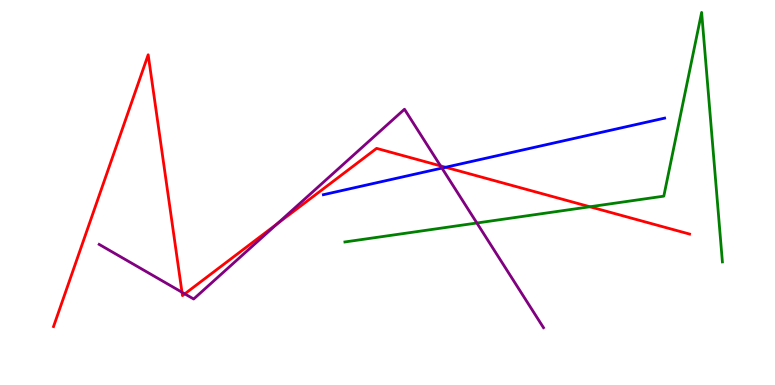[{'lines': ['blue', 'red'], 'intersections': [{'x': 5.75, 'y': 5.66}]}, {'lines': ['green', 'red'], 'intersections': [{'x': 7.61, 'y': 4.63}]}, {'lines': ['purple', 'red'], 'intersections': [{'x': 2.35, 'y': 2.41}, {'x': 2.38, 'y': 2.37}, {'x': 3.58, 'y': 4.19}, {'x': 5.68, 'y': 5.69}]}, {'lines': ['blue', 'green'], 'intersections': []}, {'lines': ['blue', 'purple'], 'intersections': [{'x': 5.7, 'y': 5.63}]}, {'lines': ['green', 'purple'], 'intersections': [{'x': 6.15, 'y': 4.21}]}]